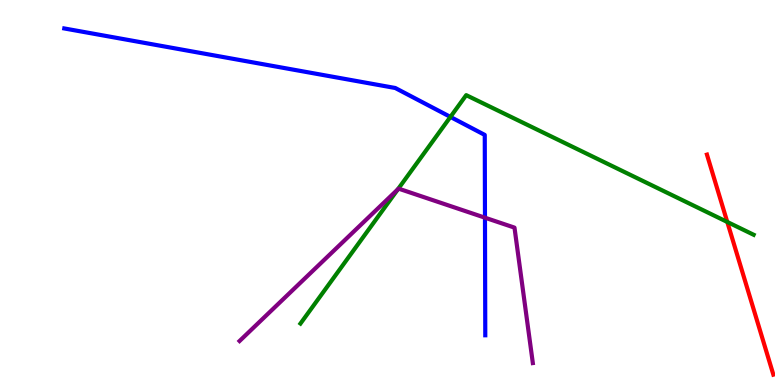[{'lines': ['blue', 'red'], 'intersections': []}, {'lines': ['green', 'red'], 'intersections': [{'x': 9.38, 'y': 4.23}]}, {'lines': ['purple', 'red'], 'intersections': []}, {'lines': ['blue', 'green'], 'intersections': [{'x': 5.81, 'y': 6.96}]}, {'lines': ['blue', 'purple'], 'intersections': [{'x': 6.26, 'y': 4.35}]}, {'lines': ['green', 'purple'], 'intersections': [{'x': 5.13, 'y': 5.08}]}]